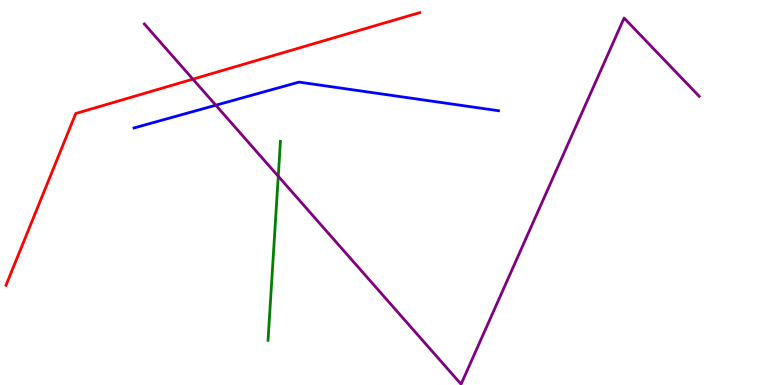[{'lines': ['blue', 'red'], 'intersections': []}, {'lines': ['green', 'red'], 'intersections': []}, {'lines': ['purple', 'red'], 'intersections': [{'x': 2.49, 'y': 7.94}]}, {'lines': ['blue', 'green'], 'intersections': []}, {'lines': ['blue', 'purple'], 'intersections': [{'x': 2.78, 'y': 7.27}]}, {'lines': ['green', 'purple'], 'intersections': [{'x': 3.59, 'y': 5.42}]}]